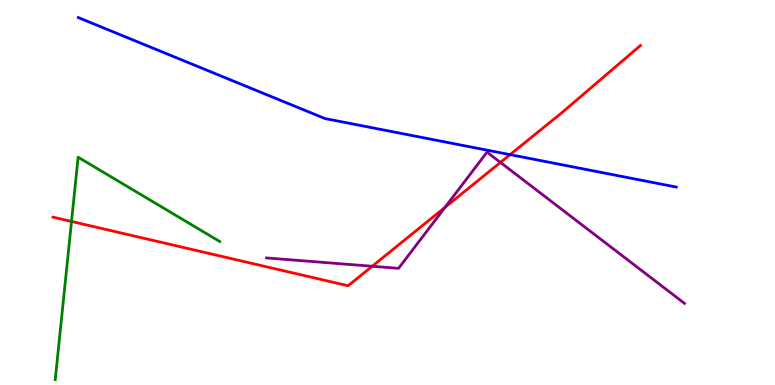[{'lines': ['blue', 'red'], 'intersections': [{'x': 6.58, 'y': 5.98}]}, {'lines': ['green', 'red'], 'intersections': [{'x': 0.923, 'y': 4.25}]}, {'lines': ['purple', 'red'], 'intersections': [{'x': 4.8, 'y': 3.08}, {'x': 5.74, 'y': 4.62}, {'x': 6.46, 'y': 5.78}]}, {'lines': ['blue', 'green'], 'intersections': []}, {'lines': ['blue', 'purple'], 'intersections': []}, {'lines': ['green', 'purple'], 'intersections': []}]